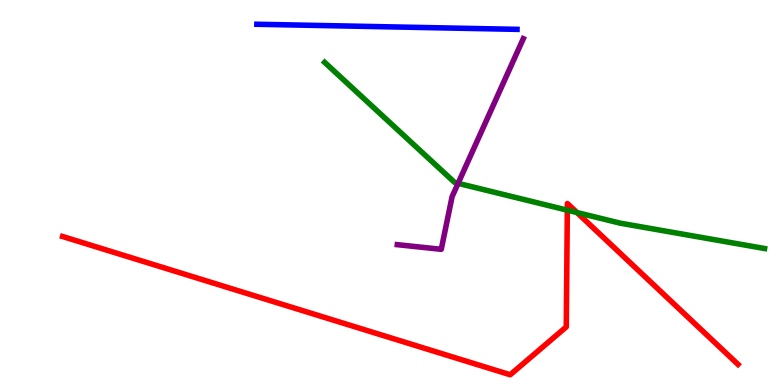[{'lines': ['blue', 'red'], 'intersections': []}, {'lines': ['green', 'red'], 'intersections': [{'x': 7.32, 'y': 4.54}, {'x': 7.44, 'y': 4.48}]}, {'lines': ['purple', 'red'], 'intersections': []}, {'lines': ['blue', 'green'], 'intersections': []}, {'lines': ['blue', 'purple'], 'intersections': []}, {'lines': ['green', 'purple'], 'intersections': [{'x': 5.91, 'y': 5.24}]}]